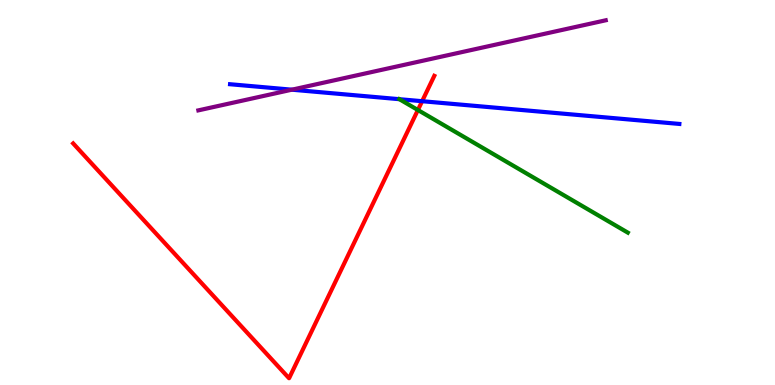[{'lines': ['blue', 'red'], 'intersections': [{'x': 5.45, 'y': 7.37}]}, {'lines': ['green', 'red'], 'intersections': [{'x': 5.39, 'y': 7.14}]}, {'lines': ['purple', 'red'], 'intersections': []}, {'lines': ['blue', 'green'], 'intersections': [{'x': 5.15, 'y': 7.42}]}, {'lines': ['blue', 'purple'], 'intersections': [{'x': 3.77, 'y': 7.67}]}, {'lines': ['green', 'purple'], 'intersections': []}]